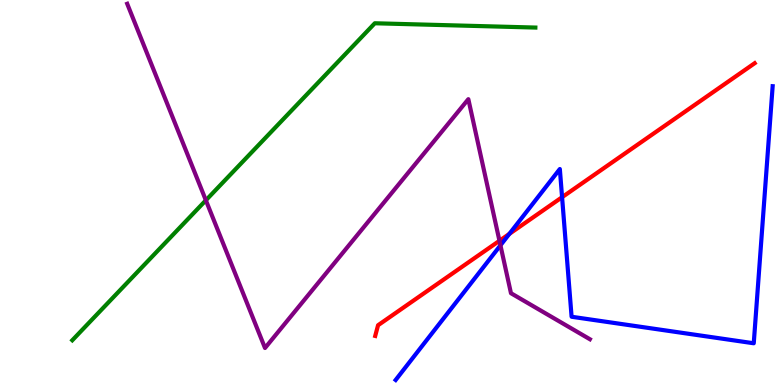[{'lines': ['blue', 'red'], 'intersections': [{'x': 6.57, 'y': 3.92}, {'x': 7.25, 'y': 4.88}]}, {'lines': ['green', 'red'], 'intersections': []}, {'lines': ['purple', 'red'], 'intersections': [{'x': 6.44, 'y': 3.75}]}, {'lines': ['blue', 'green'], 'intersections': []}, {'lines': ['blue', 'purple'], 'intersections': [{'x': 6.46, 'y': 3.63}]}, {'lines': ['green', 'purple'], 'intersections': [{'x': 2.66, 'y': 4.8}]}]